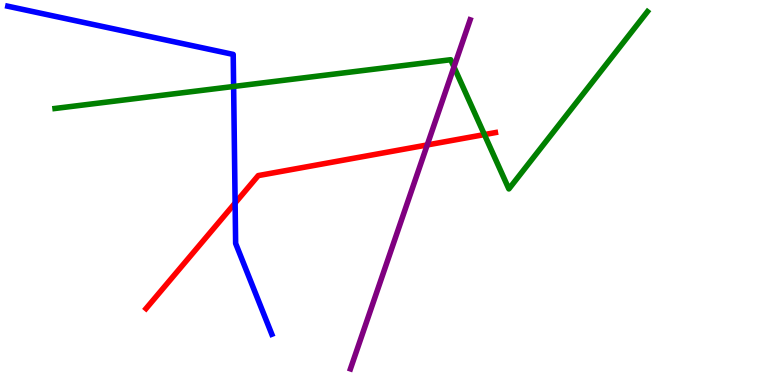[{'lines': ['blue', 'red'], 'intersections': [{'x': 3.03, 'y': 4.73}]}, {'lines': ['green', 'red'], 'intersections': [{'x': 6.25, 'y': 6.5}]}, {'lines': ['purple', 'red'], 'intersections': [{'x': 5.51, 'y': 6.24}]}, {'lines': ['blue', 'green'], 'intersections': [{'x': 3.01, 'y': 7.75}]}, {'lines': ['blue', 'purple'], 'intersections': []}, {'lines': ['green', 'purple'], 'intersections': [{'x': 5.86, 'y': 8.26}]}]